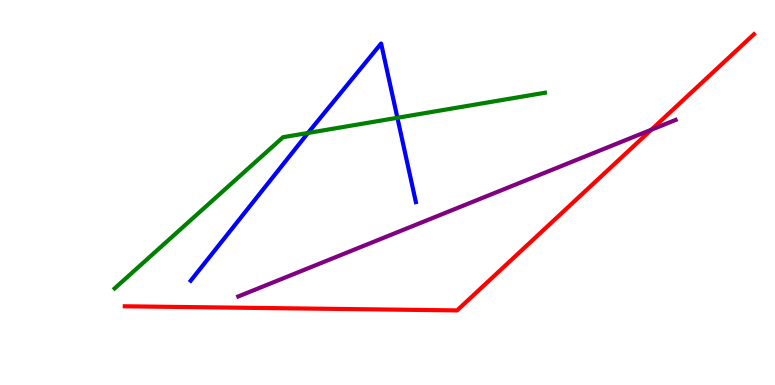[{'lines': ['blue', 'red'], 'intersections': []}, {'lines': ['green', 'red'], 'intersections': []}, {'lines': ['purple', 'red'], 'intersections': [{'x': 8.4, 'y': 6.63}]}, {'lines': ['blue', 'green'], 'intersections': [{'x': 3.97, 'y': 6.55}, {'x': 5.13, 'y': 6.94}]}, {'lines': ['blue', 'purple'], 'intersections': []}, {'lines': ['green', 'purple'], 'intersections': []}]